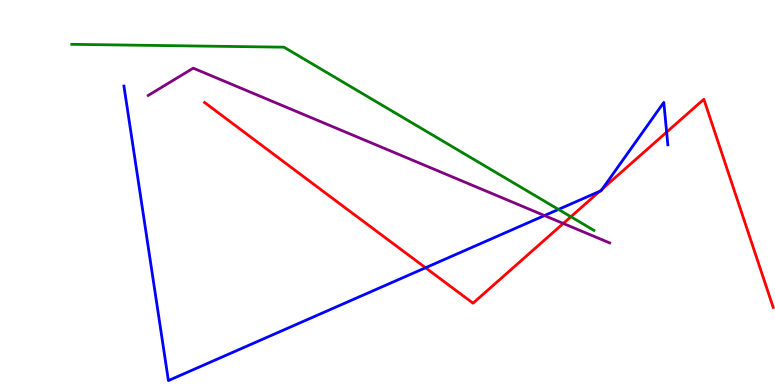[{'lines': ['blue', 'red'], 'intersections': [{'x': 5.49, 'y': 3.05}, {'x': 7.74, 'y': 5.03}, {'x': 7.77, 'y': 5.09}, {'x': 8.6, 'y': 6.57}]}, {'lines': ['green', 'red'], 'intersections': [{'x': 7.37, 'y': 4.37}]}, {'lines': ['purple', 'red'], 'intersections': [{'x': 7.27, 'y': 4.2}]}, {'lines': ['blue', 'green'], 'intersections': [{'x': 7.21, 'y': 4.56}]}, {'lines': ['blue', 'purple'], 'intersections': [{'x': 7.03, 'y': 4.4}]}, {'lines': ['green', 'purple'], 'intersections': []}]